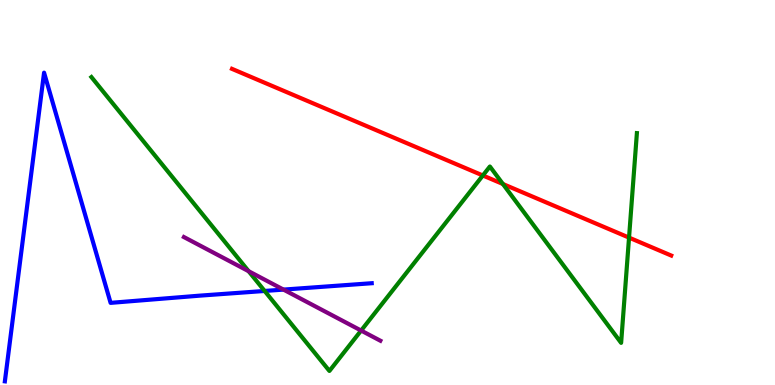[{'lines': ['blue', 'red'], 'intersections': []}, {'lines': ['green', 'red'], 'intersections': [{'x': 6.23, 'y': 5.44}, {'x': 6.49, 'y': 5.22}, {'x': 8.12, 'y': 3.83}]}, {'lines': ['purple', 'red'], 'intersections': []}, {'lines': ['blue', 'green'], 'intersections': [{'x': 3.41, 'y': 2.44}]}, {'lines': ['blue', 'purple'], 'intersections': [{'x': 3.66, 'y': 2.48}]}, {'lines': ['green', 'purple'], 'intersections': [{'x': 3.21, 'y': 2.96}, {'x': 4.66, 'y': 1.41}]}]